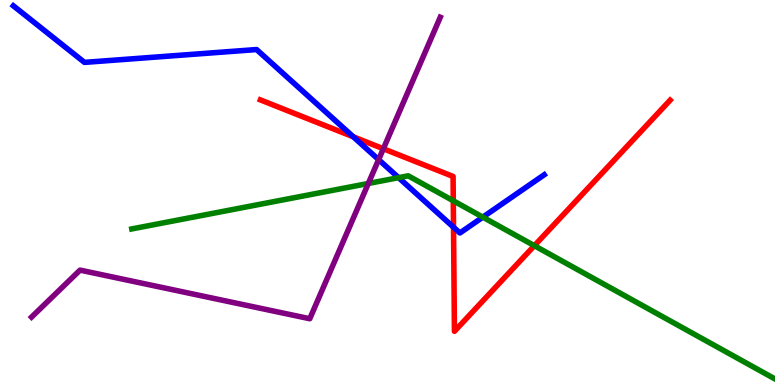[{'lines': ['blue', 'red'], 'intersections': [{'x': 4.56, 'y': 6.45}, {'x': 5.85, 'y': 4.1}]}, {'lines': ['green', 'red'], 'intersections': [{'x': 5.85, 'y': 4.78}, {'x': 6.89, 'y': 3.62}]}, {'lines': ['purple', 'red'], 'intersections': [{'x': 4.95, 'y': 6.14}]}, {'lines': ['blue', 'green'], 'intersections': [{'x': 5.14, 'y': 5.39}, {'x': 6.23, 'y': 4.36}]}, {'lines': ['blue', 'purple'], 'intersections': [{'x': 4.89, 'y': 5.85}]}, {'lines': ['green', 'purple'], 'intersections': [{'x': 4.75, 'y': 5.23}]}]